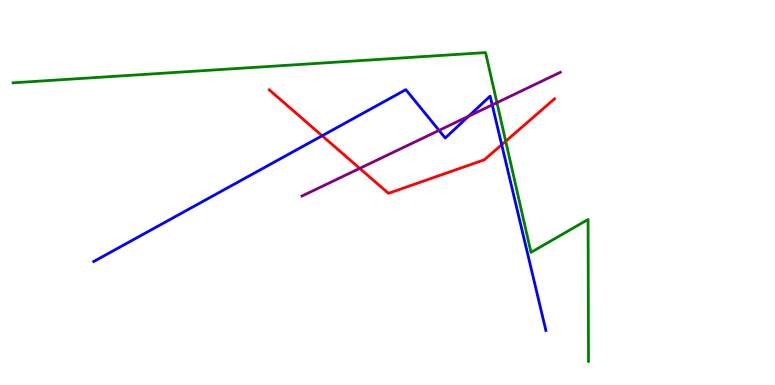[{'lines': ['blue', 'red'], 'intersections': [{'x': 4.16, 'y': 6.47}, {'x': 6.47, 'y': 6.24}]}, {'lines': ['green', 'red'], 'intersections': [{'x': 6.53, 'y': 6.33}]}, {'lines': ['purple', 'red'], 'intersections': [{'x': 4.64, 'y': 5.63}]}, {'lines': ['blue', 'green'], 'intersections': []}, {'lines': ['blue', 'purple'], 'intersections': [{'x': 5.66, 'y': 6.61}, {'x': 6.05, 'y': 6.98}, {'x': 6.35, 'y': 7.27}]}, {'lines': ['green', 'purple'], 'intersections': [{'x': 6.41, 'y': 7.33}]}]